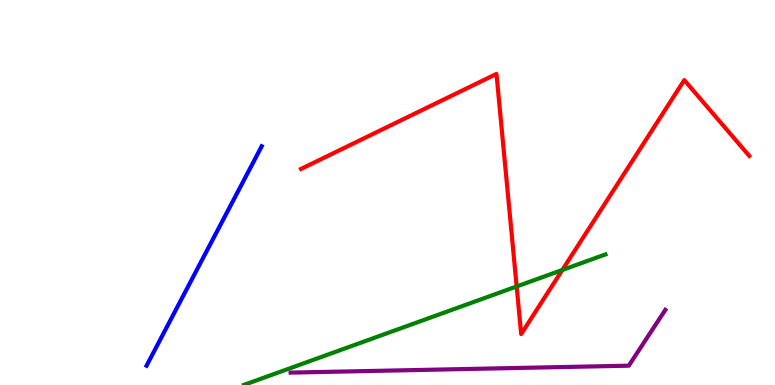[{'lines': ['blue', 'red'], 'intersections': []}, {'lines': ['green', 'red'], 'intersections': [{'x': 6.67, 'y': 2.56}, {'x': 7.26, 'y': 2.99}]}, {'lines': ['purple', 'red'], 'intersections': []}, {'lines': ['blue', 'green'], 'intersections': []}, {'lines': ['blue', 'purple'], 'intersections': []}, {'lines': ['green', 'purple'], 'intersections': []}]